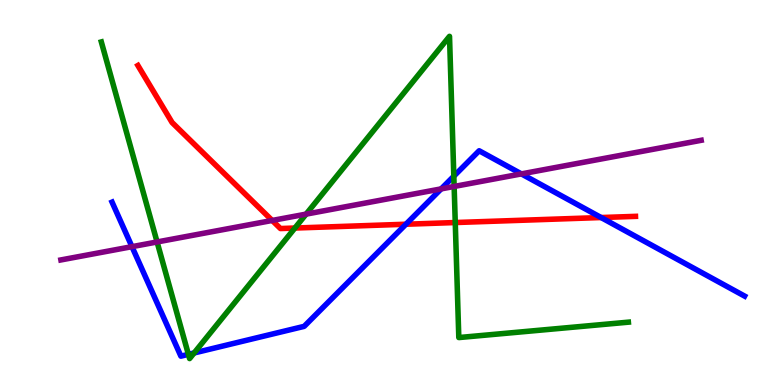[{'lines': ['blue', 'red'], 'intersections': [{'x': 5.24, 'y': 4.18}, {'x': 7.76, 'y': 4.35}]}, {'lines': ['green', 'red'], 'intersections': [{'x': 3.8, 'y': 4.08}, {'x': 5.87, 'y': 4.22}]}, {'lines': ['purple', 'red'], 'intersections': [{'x': 3.51, 'y': 4.27}]}, {'lines': ['blue', 'green'], 'intersections': [{'x': 2.43, 'y': 0.796}, {'x': 2.5, 'y': 0.832}, {'x': 5.86, 'y': 5.42}]}, {'lines': ['blue', 'purple'], 'intersections': [{'x': 1.7, 'y': 3.59}, {'x': 5.69, 'y': 5.09}, {'x': 6.73, 'y': 5.48}]}, {'lines': ['green', 'purple'], 'intersections': [{'x': 2.03, 'y': 3.72}, {'x': 3.95, 'y': 4.44}, {'x': 5.86, 'y': 5.16}]}]